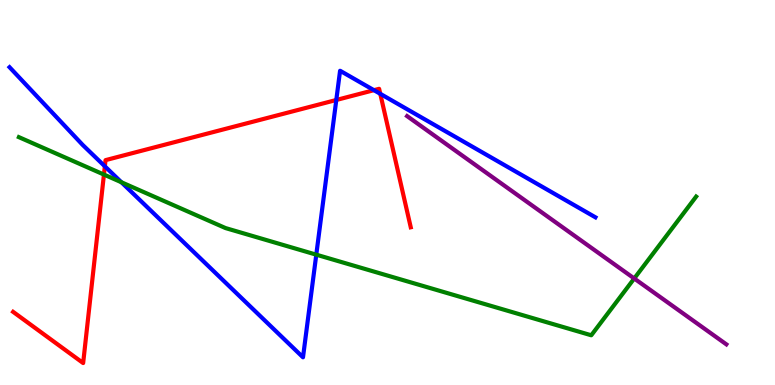[{'lines': ['blue', 'red'], 'intersections': [{'x': 1.35, 'y': 5.68}, {'x': 4.34, 'y': 7.4}, {'x': 4.82, 'y': 7.66}, {'x': 4.91, 'y': 7.56}]}, {'lines': ['green', 'red'], 'intersections': [{'x': 1.34, 'y': 5.47}]}, {'lines': ['purple', 'red'], 'intersections': []}, {'lines': ['blue', 'green'], 'intersections': [{'x': 1.57, 'y': 5.27}, {'x': 4.08, 'y': 3.39}]}, {'lines': ['blue', 'purple'], 'intersections': []}, {'lines': ['green', 'purple'], 'intersections': [{'x': 8.18, 'y': 2.77}]}]